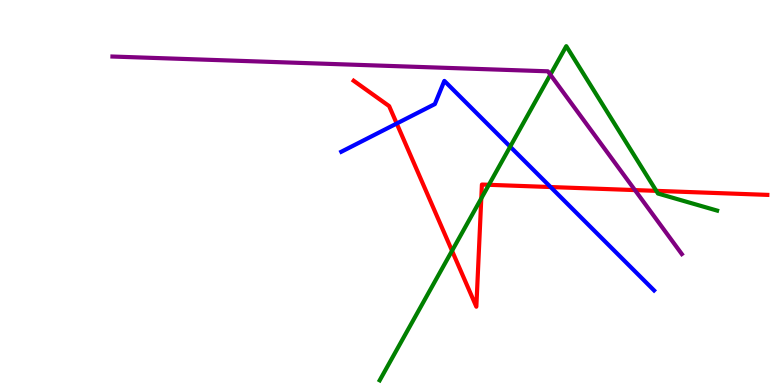[{'lines': ['blue', 'red'], 'intersections': [{'x': 5.12, 'y': 6.79}, {'x': 7.1, 'y': 5.14}]}, {'lines': ['green', 'red'], 'intersections': [{'x': 5.83, 'y': 3.49}, {'x': 6.21, 'y': 4.85}, {'x': 6.31, 'y': 5.2}, {'x': 8.47, 'y': 5.04}]}, {'lines': ['purple', 'red'], 'intersections': [{'x': 8.19, 'y': 5.06}]}, {'lines': ['blue', 'green'], 'intersections': [{'x': 6.58, 'y': 6.19}]}, {'lines': ['blue', 'purple'], 'intersections': []}, {'lines': ['green', 'purple'], 'intersections': [{'x': 7.1, 'y': 8.06}]}]